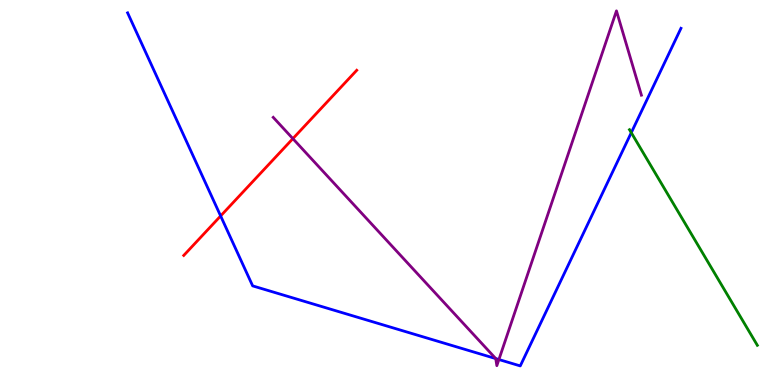[{'lines': ['blue', 'red'], 'intersections': [{'x': 2.85, 'y': 4.39}]}, {'lines': ['green', 'red'], 'intersections': []}, {'lines': ['purple', 'red'], 'intersections': [{'x': 3.78, 'y': 6.4}]}, {'lines': ['blue', 'green'], 'intersections': [{'x': 8.15, 'y': 6.55}]}, {'lines': ['blue', 'purple'], 'intersections': [{'x': 6.4, 'y': 0.686}, {'x': 6.44, 'y': 0.661}]}, {'lines': ['green', 'purple'], 'intersections': []}]